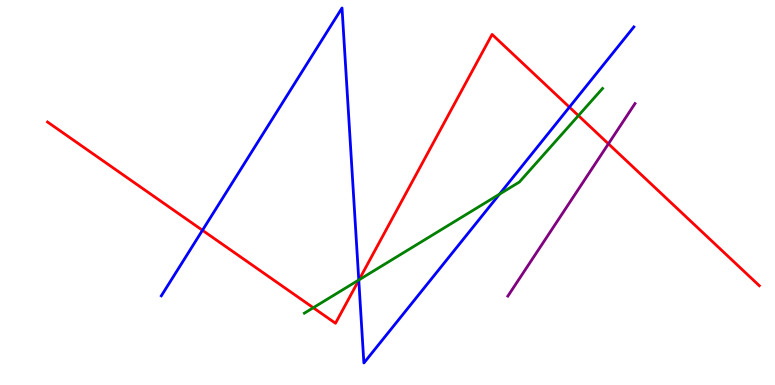[{'lines': ['blue', 'red'], 'intersections': [{'x': 2.61, 'y': 4.02}, {'x': 4.63, 'y': 2.72}, {'x': 7.35, 'y': 7.22}]}, {'lines': ['green', 'red'], 'intersections': [{'x': 4.04, 'y': 2.01}, {'x': 4.63, 'y': 2.73}, {'x': 7.46, 'y': 7.0}]}, {'lines': ['purple', 'red'], 'intersections': [{'x': 7.85, 'y': 6.26}]}, {'lines': ['blue', 'green'], 'intersections': [{'x': 4.63, 'y': 2.73}, {'x': 6.45, 'y': 4.96}]}, {'lines': ['blue', 'purple'], 'intersections': []}, {'lines': ['green', 'purple'], 'intersections': []}]